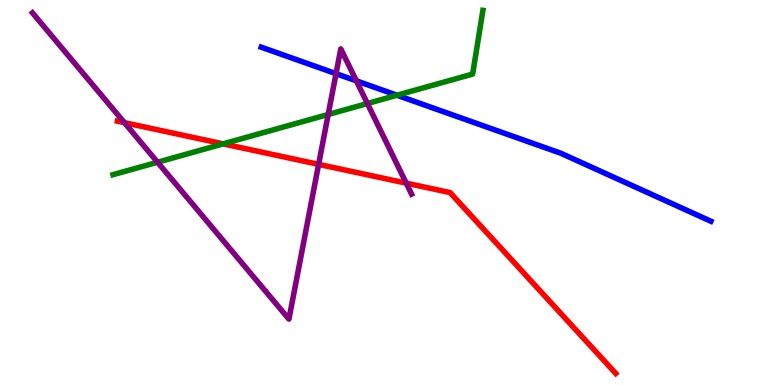[{'lines': ['blue', 'red'], 'intersections': []}, {'lines': ['green', 'red'], 'intersections': [{'x': 2.88, 'y': 6.26}]}, {'lines': ['purple', 'red'], 'intersections': [{'x': 1.61, 'y': 6.81}, {'x': 4.11, 'y': 5.73}, {'x': 5.24, 'y': 5.24}]}, {'lines': ['blue', 'green'], 'intersections': [{'x': 5.12, 'y': 7.53}]}, {'lines': ['blue', 'purple'], 'intersections': [{'x': 4.34, 'y': 8.09}, {'x': 4.6, 'y': 7.9}]}, {'lines': ['green', 'purple'], 'intersections': [{'x': 2.03, 'y': 5.79}, {'x': 4.23, 'y': 7.03}, {'x': 4.74, 'y': 7.31}]}]